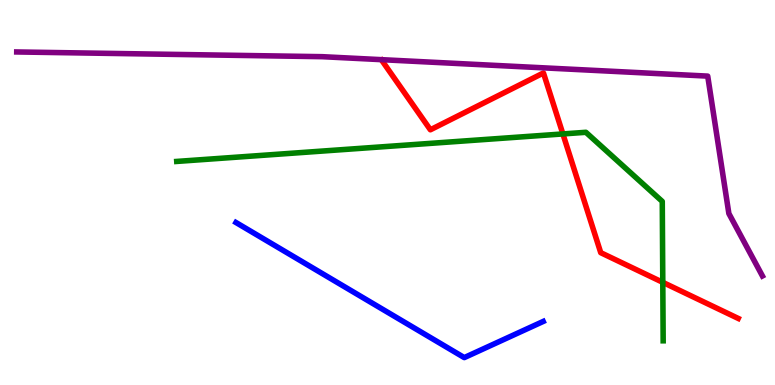[{'lines': ['blue', 'red'], 'intersections': []}, {'lines': ['green', 'red'], 'intersections': [{'x': 7.26, 'y': 6.52}, {'x': 8.55, 'y': 2.67}]}, {'lines': ['purple', 'red'], 'intersections': []}, {'lines': ['blue', 'green'], 'intersections': []}, {'lines': ['blue', 'purple'], 'intersections': []}, {'lines': ['green', 'purple'], 'intersections': []}]